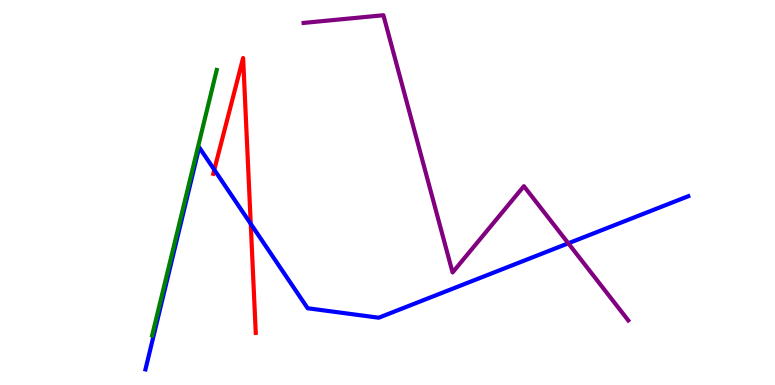[{'lines': ['blue', 'red'], 'intersections': [{'x': 2.77, 'y': 5.59}, {'x': 3.24, 'y': 4.19}]}, {'lines': ['green', 'red'], 'intersections': []}, {'lines': ['purple', 'red'], 'intersections': []}, {'lines': ['blue', 'green'], 'intersections': []}, {'lines': ['blue', 'purple'], 'intersections': [{'x': 7.33, 'y': 3.68}]}, {'lines': ['green', 'purple'], 'intersections': []}]